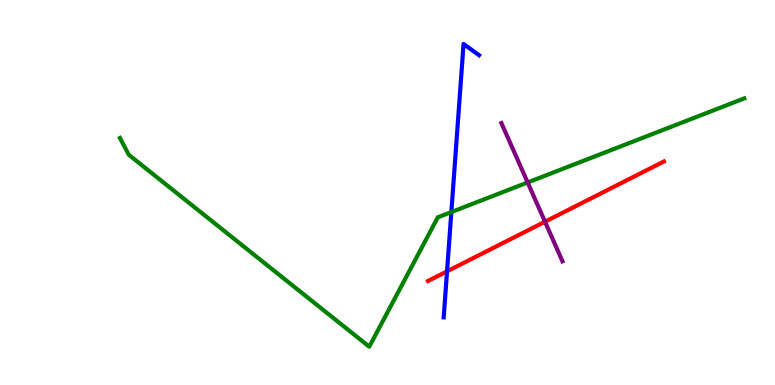[{'lines': ['blue', 'red'], 'intersections': [{'x': 5.77, 'y': 2.95}]}, {'lines': ['green', 'red'], 'intersections': []}, {'lines': ['purple', 'red'], 'intersections': [{'x': 7.03, 'y': 4.24}]}, {'lines': ['blue', 'green'], 'intersections': [{'x': 5.82, 'y': 4.49}]}, {'lines': ['blue', 'purple'], 'intersections': []}, {'lines': ['green', 'purple'], 'intersections': [{'x': 6.81, 'y': 5.26}]}]